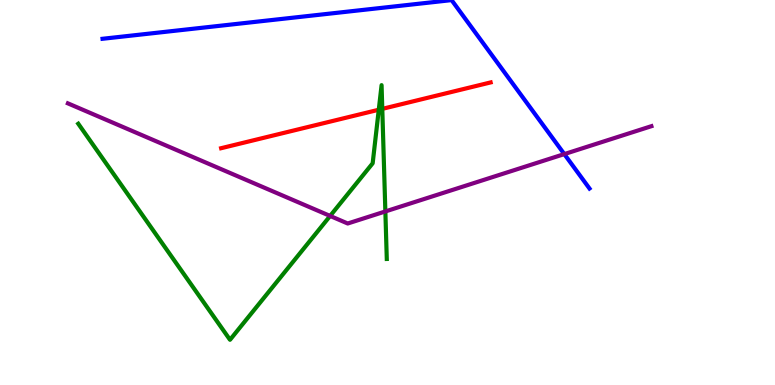[{'lines': ['blue', 'red'], 'intersections': []}, {'lines': ['green', 'red'], 'intersections': [{'x': 4.89, 'y': 7.15}, {'x': 4.93, 'y': 7.17}]}, {'lines': ['purple', 'red'], 'intersections': []}, {'lines': ['blue', 'green'], 'intersections': []}, {'lines': ['blue', 'purple'], 'intersections': [{'x': 7.28, 'y': 6.0}]}, {'lines': ['green', 'purple'], 'intersections': [{'x': 4.26, 'y': 4.39}, {'x': 4.97, 'y': 4.51}]}]